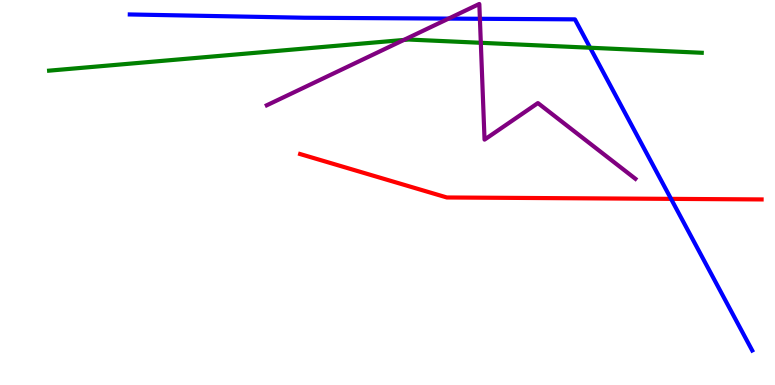[{'lines': ['blue', 'red'], 'intersections': [{'x': 8.66, 'y': 4.83}]}, {'lines': ['green', 'red'], 'intersections': []}, {'lines': ['purple', 'red'], 'intersections': []}, {'lines': ['blue', 'green'], 'intersections': [{'x': 7.61, 'y': 8.76}]}, {'lines': ['blue', 'purple'], 'intersections': [{'x': 5.79, 'y': 9.52}, {'x': 6.19, 'y': 9.51}]}, {'lines': ['green', 'purple'], 'intersections': [{'x': 5.21, 'y': 8.96}, {'x': 6.2, 'y': 8.89}]}]